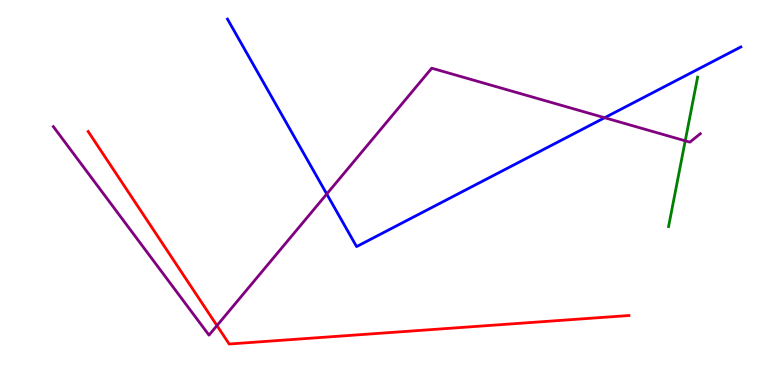[{'lines': ['blue', 'red'], 'intersections': []}, {'lines': ['green', 'red'], 'intersections': []}, {'lines': ['purple', 'red'], 'intersections': [{'x': 2.8, 'y': 1.54}]}, {'lines': ['blue', 'green'], 'intersections': []}, {'lines': ['blue', 'purple'], 'intersections': [{'x': 4.22, 'y': 4.96}, {'x': 7.8, 'y': 6.94}]}, {'lines': ['green', 'purple'], 'intersections': [{'x': 8.84, 'y': 6.34}]}]